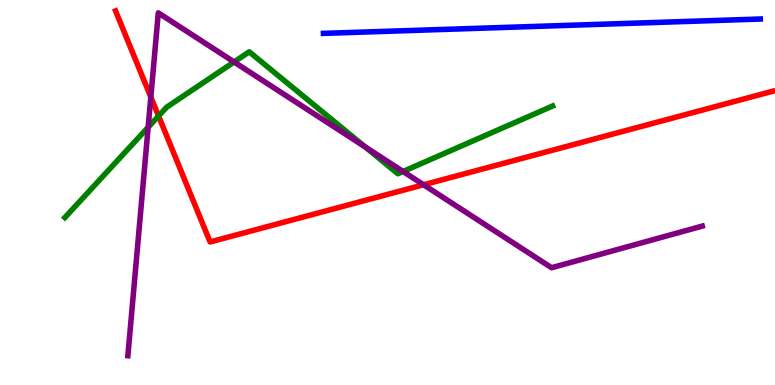[{'lines': ['blue', 'red'], 'intersections': []}, {'lines': ['green', 'red'], 'intersections': [{'x': 2.05, 'y': 6.99}]}, {'lines': ['purple', 'red'], 'intersections': [{'x': 1.95, 'y': 7.48}, {'x': 5.47, 'y': 5.2}]}, {'lines': ['blue', 'green'], 'intersections': []}, {'lines': ['blue', 'purple'], 'intersections': []}, {'lines': ['green', 'purple'], 'intersections': [{'x': 1.91, 'y': 6.69}, {'x': 3.02, 'y': 8.39}, {'x': 4.71, 'y': 6.18}, {'x': 5.2, 'y': 5.55}]}]